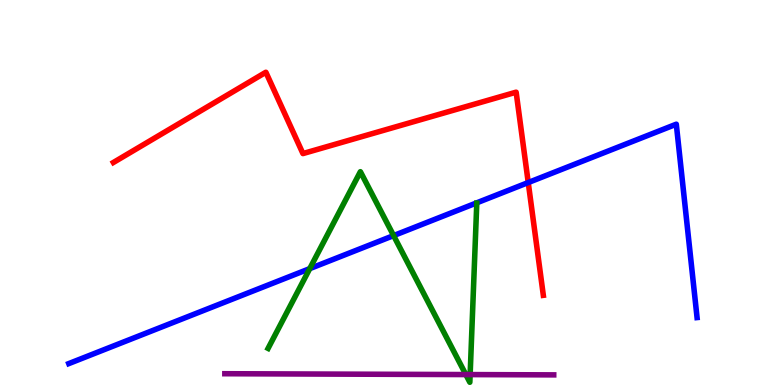[{'lines': ['blue', 'red'], 'intersections': [{'x': 6.82, 'y': 5.26}]}, {'lines': ['green', 'red'], 'intersections': []}, {'lines': ['purple', 'red'], 'intersections': []}, {'lines': ['blue', 'green'], 'intersections': [{'x': 4.0, 'y': 3.02}, {'x': 5.08, 'y': 3.88}]}, {'lines': ['blue', 'purple'], 'intersections': []}, {'lines': ['green', 'purple'], 'intersections': [{'x': 6.01, 'y': 0.271}, {'x': 6.07, 'y': 0.271}]}]